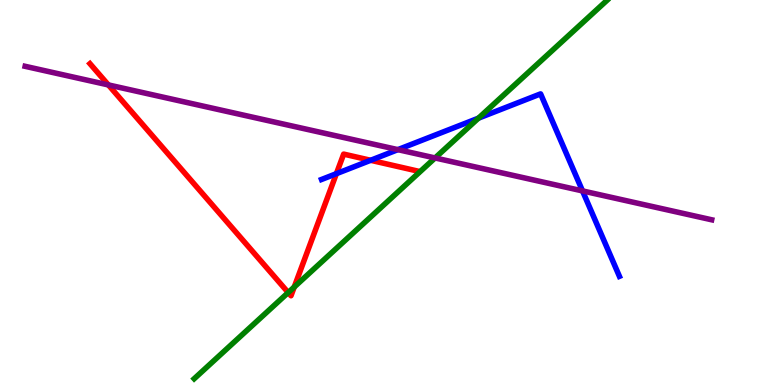[{'lines': ['blue', 'red'], 'intersections': [{'x': 4.34, 'y': 5.49}, {'x': 4.78, 'y': 5.84}]}, {'lines': ['green', 'red'], 'intersections': [{'x': 3.72, 'y': 2.4}, {'x': 3.8, 'y': 2.54}]}, {'lines': ['purple', 'red'], 'intersections': [{'x': 1.4, 'y': 7.79}]}, {'lines': ['blue', 'green'], 'intersections': [{'x': 6.17, 'y': 6.93}]}, {'lines': ['blue', 'purple'], 'intersections': [{'x': 5.13, 'y': 6.11}, {'x': 7.52, 'y': 5.04}]}, {'lines': ['green', 'purple'], 'intersections': [{'x': 5.61, 'y': 5.9}]}]